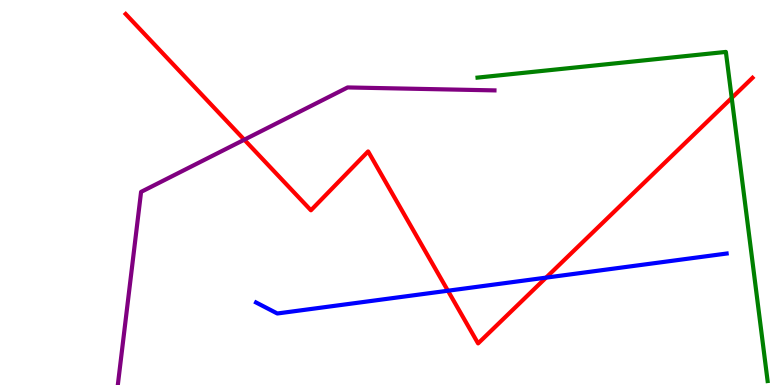[{'lines': ['blue', 'red'], 'intersections': [{'x': 5.78, 'y': 2.45}, {'x': 7.05, 'y': 2.79}]}, {'lines': ['green', 'red'], 'intersections': [{'x': 9.44, 'y': 7.46}]}, {'lines': ['purple', 'red'], 'intersections': [{'x': 3.15, 'y': 6.37}]}, {'lines': ['blue', 'green'], 'intersections': []}, {'lines': ['blue', 'purple'], 'intersections': []}, {'lines': ['green', 'purple'], 'intersections': []}]